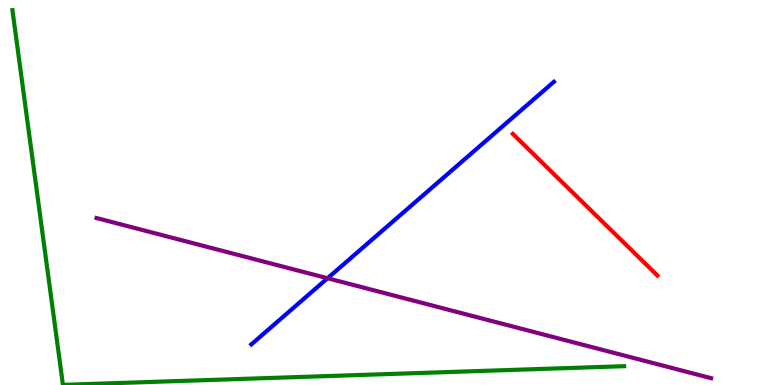[{'lines': ['blue', 'red'], 'intersections': []}, {'lines': ['green', 'red'], 'intersections': []}, {'lines': ['purple', 'red'], 'intersections': []}, {'lines': ['blue', 'green'], 'intersections': []}, {'lines': ['blue', 'purple'], 'intersections': [{'x': 4.23, 'y': 2.77}]}, {'lines': ['green', 'purple'], 'intersections': []}]